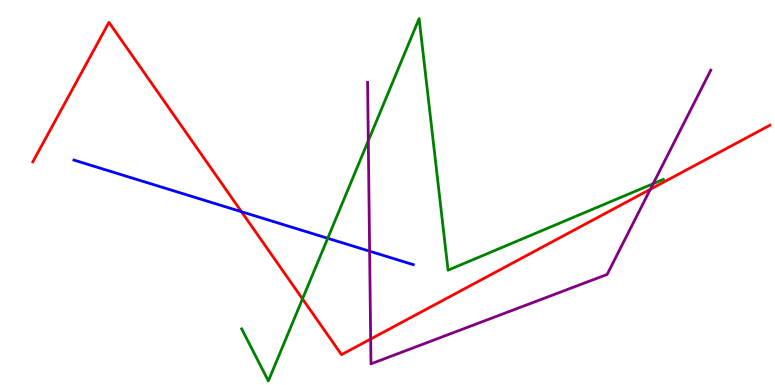[{'lines': ['blue', 'red'], 'intersections': [{'x': 3.12, 'y': 4.5}]}, {'lines': ['green', 'red'], 'intersections': [{'x': 3.9, 'y': 2.24}]}, {'lines': ['purple', 'red'], 'intersections': [{'x': 4.78, 'y': 1.19}, {'x': 8.39, 'y': 5.08}]}, {'lines': ['blue', 'green'], 'intersections': [{'x': 4.23, 'y': 3.81}]}, {'lines': ['blue', 'purple'], 'intersections': [{'x': 4.77, 'y': 3.48}]}, {'lines': ['green', 'purple'], 'intersections': [{'x': 4.75, 'y': 6.34}, {'x': 8.43, 'y': 5.23}]}]